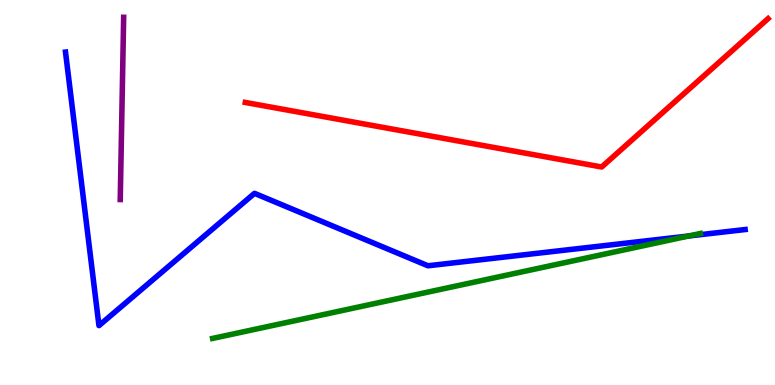[{'lines': ['blue', 'red'], 'intersections': []}, {'lines': ['green', 'red'], 'intersections': []}, {'lines': ['purple', 'red'], 'intersections': []}, {'lines': ['blue', 'green'], 'intersections': [{'x': 8.89, 'y': 3.87}]}, {'lines': ['blue', 'purple'], 'intersections': []}, {'lines': ['green', 'purple'], 'intersections': []}]